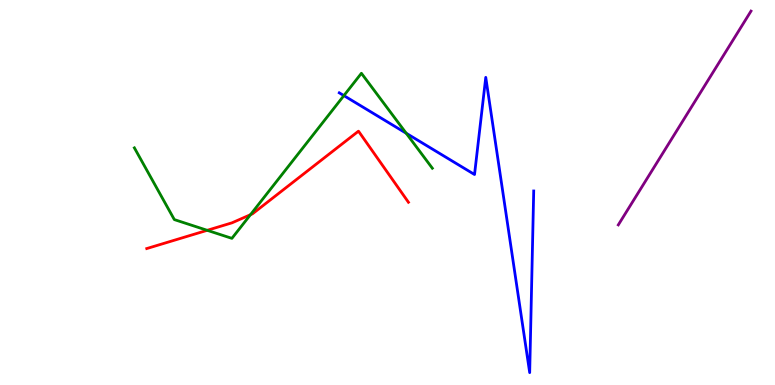[{'lines': ['blue', 'red'], 'intersections': []}, {'lines': ['green', 'red'], 'intersections': [{'x': 2.67, 'y': 4.02}, {'x': 3.23, 'y': 4.42}]}, {'lines': ['purple', 'red'], 'intersections': []}, {'lines': ['blue', 'green'], 'intersections': [{'x': 4.44, 'y': 7.52}, {'x': 5.24, 'y': 6.54}]}, {'lines': ['blue', 'purple'], 'intersections': []}, {'lines': ['green', 'purple'], 'intersections': []}]